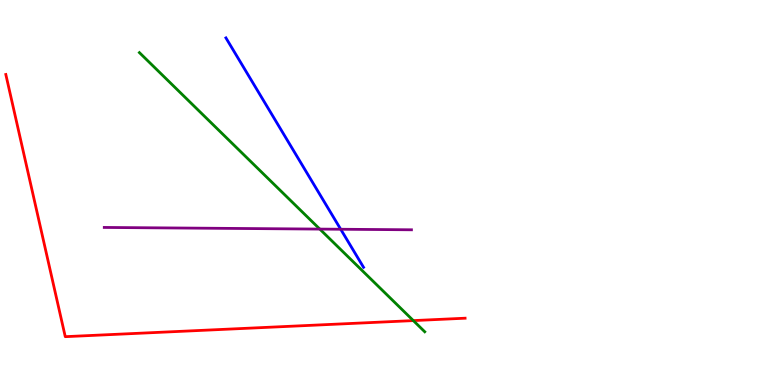[{'lines': ['blue', 'red'], 'intersections': []}, {'lines': ['green', 'red'], 'intersections': [{'x': 5.33, 'y': 1.67}]}, {'lines': ['purple', 'red'], 'intersections': []}, {'lines': ['blue', 'green'], 'intersections': []}, {'lines': ['blue', 'purple'], 'intersections': [{'x': 4.4, 'y': 4.05}]}, {'lines': ['green', 'purple'], 'intersections': [{'x': 4.13, 'y': 4.05}]}]